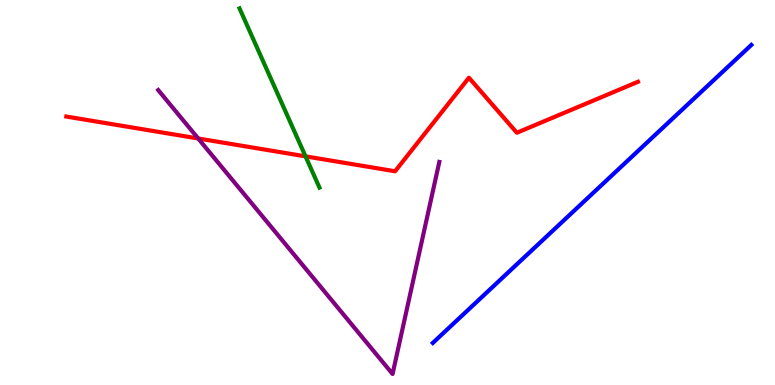[{'lines': ['blue', 'red'], 'intersections': []}, {'lines': ['green', 'red'], 'intersections': [{'x': 3.94, 'y': 5.94}]}, {'lines': ['purple', 'red'], 'intersections': [{'x': 2.56, 'y': 6.4}]}, {'lines': ['blue', 'green'], 'intersections': []}, {'lines': ['blue', 'purple'], 'intersections': []}, {'lines': ['green', 'purple'], 'intersections': []}]